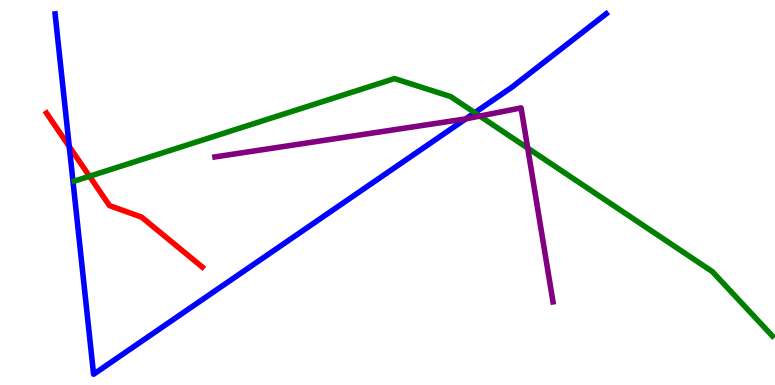[{'lines': ['blue', 'red'], 'intersections': [{'x': 0.894, 'y': 6.19}]}, {'lines': ['green', 'red'], 'intersections': [{'x': 1.15, 'y': 5.42}]}, {'lines': ['purple', 'red'], 'intersections': []}, {'lines': ['blue', 'green'], 'intersections': [{'x': 6.13, 'y': 7.07}]}, {'lines': ['blue', 'purple'], 'intersections': [{'x': 6.01, 'y': 6.91}]}, {'lines': ['green', 'purple'], 'intersections': [{'x': 6.19, 'y': 6.99}, {'x': 6.81, 'y': 6.15}]}]